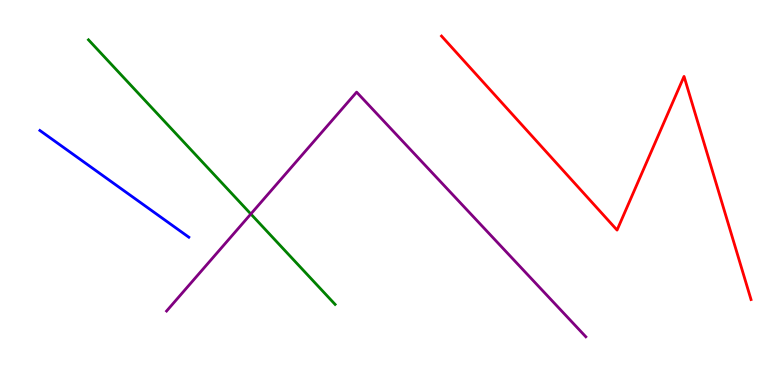[{'lines': ['blue', 'red'], 'intersections': []}, {'lines': ['green', 'red'], 'intersections': []}, {'lines': ['purple', 'red'], 'intersections': []}, {'lines': ['blue', 'green'], 'intersections': []}, {'lines': ['blue', 'purple'], 'intersections': []}, {'lines': ['green', 'purple'], 'intersections': [{'x': 3.24, 'y': 4.44}]}]